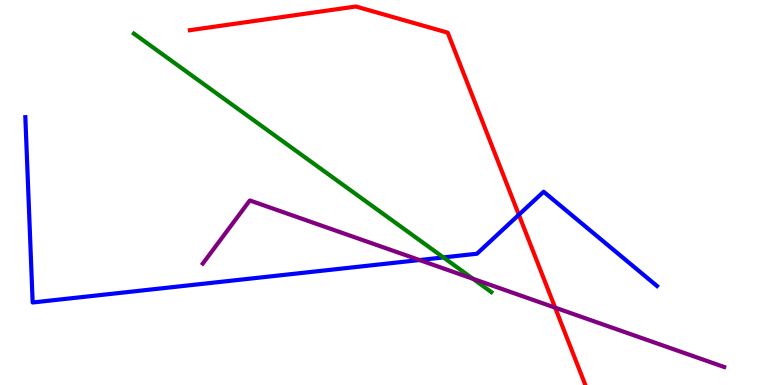[{'lines': ['blue', 'red'], 'intersections': [{'x': 6.69, 'y': 4.42}]}, {'lines': ['green', 'red'], 'intersections': []}, {'lines': ['purple', 'red'], 'intersections': [{'x': 7.16, 'y': 2.01}]}, {'lines': ['blue', 'green'], 'intersections': [{'x': 5.72, 'y': 3.31}]}, {'lines': ['blue', 'purple'], 'intersections': [{'x': 5.41, 'y': 3.25}]}, {'lines': ['green', 'purple'], 'intersections': [{'x': 6.1, 'y': 2.76}]}]